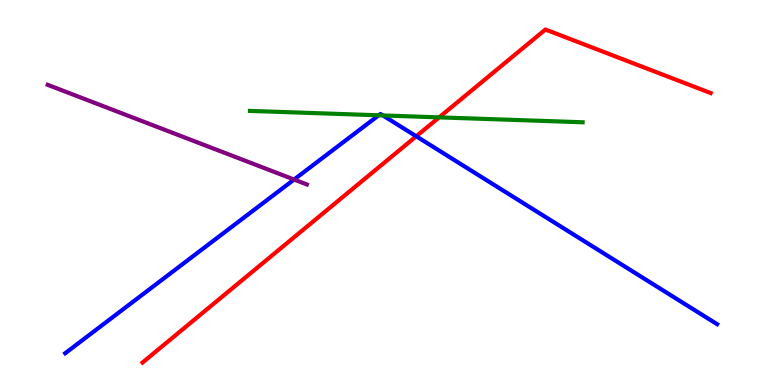[{'lines': ['blue', 'red'], 'intersections': [{'x': 5.37, 'y': 6.46}]}, {'lines': ['green', 'red'], 'intersections': [{'x': 5.67, 'y': 6.95}]}, {'lines': ['purple', 'red'], 'intersections': []}, {'lines': ['blue', 'green'], 'intersections': [{'x': 4.89, 'y': 7.01}, {'x': 4.94, 'y': 7.0}]}, {'lines': ['blue', 'purple'], 'intersections': [{'x': 3.79, 'y': 5.34}]}, {'lines': ['green', 'purple'], 'intersections': []}]